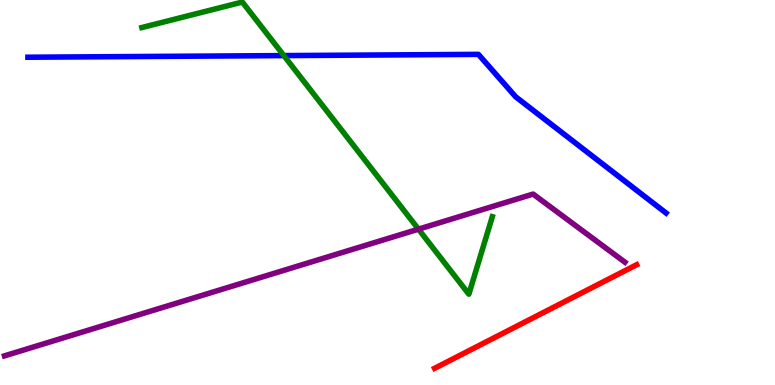[{'lines': ['blue', 'red'], 'intersections': []}, {'lines': ['green', 'red'], 'intersections': []}, {'lines': ['purple', 'red'], 'intersections': []}, {'lines': ['blue', 'green'], 'intersections': [{'x': 3.66, 'y': 8.56}]}, {'lines': ['blue', 'purple'], 'intersections': []}, {'lines': ['green', 'purple'], 'intersections': [{'x': 5.4, 'y': 4.05}]}]